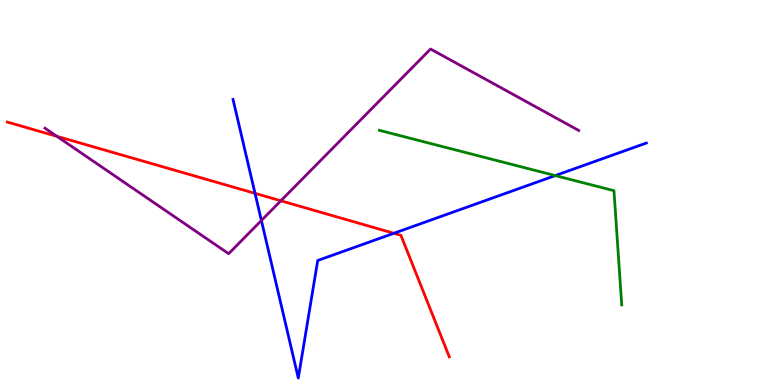[{'lines': ['blue', 'red'], 'intersections': [{'x': 3.29, 'y': 4.98}, {'x': 5.08, 'y': 3.94}]}, {'lines': ['green', 'red'], 'intersections': []}, {'lines': ['purple', 'red'], 'intersections': [{'x': 0.734, 'y': 6.46}, {'x': 3.62, 'y': 4.79}]}, {'lines': ['blue', 'green'], 'intersections': [{'x': 7.16, 'y': 5.44}]}, {'lines': ['blue', 'purple'], 'intersections': [{'x': 3.37, 'y': 4.27}]}, {'lines': ['green', 'purple'], 'intersections': []}]